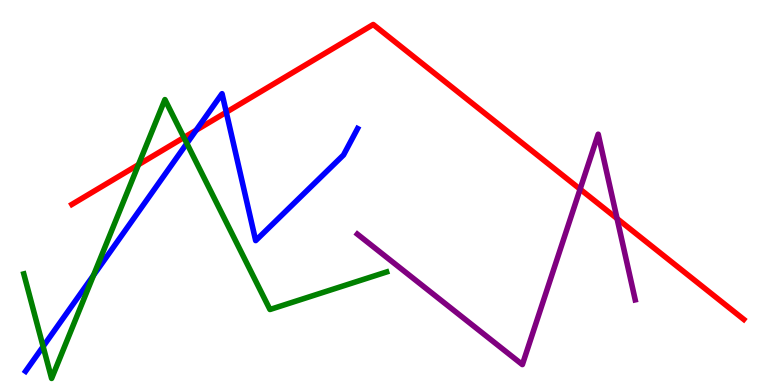[{'lines': ['blue', 'red'], 'intersections': [{'x': 2.53, 'y': 6.62}, {'x': 2.92, 'y': 7.08}]}, {'lines': ['green', 'red'], 'intersections': [{'x': 1.79, 'y': 5.72}, {'x': 2.37, 'y': 6.43}]}, {'lines': ['purple', 'red'], 'intersections': [{'x': 7.49, 'y': 5.09}, {'x': 7.96, 'y': 4.32}]}, {'lines': ['blue', 'green'], 'intersections': [{'x': 0.556, 'y': 1.0}, {'x': 1.21, 'y': 2.85}, {'x': 2.41, 'y': 6.28}]}, {'lines': ['blue', 'purple'], 'intersections': []}, {'lines': ['green', 'purple'], 'intersections': []}]